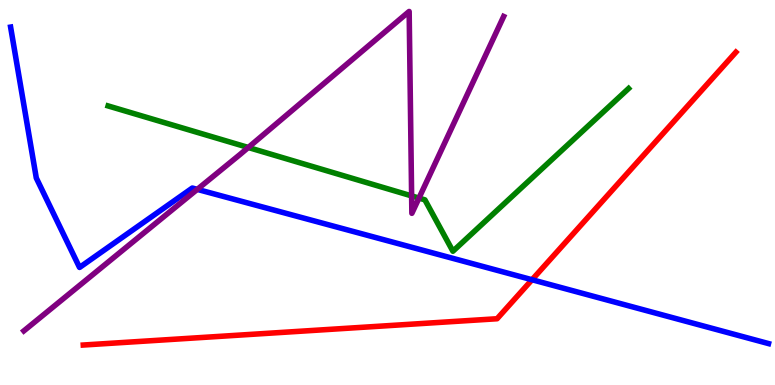[{'lines': ['blue', 'red'], 'intersections': [{'x': 6.86, 'y': 2.73}]}, {'lines': ['green', 'red'], 'intersections': []}, {'lines': ['purple', 'red'], 'intersections': []}, {'lines': ['blue', 'green'], 'intersections': []}, {'lines': ['blue', 'purple'], 'intersections': [{'x': 2.55, 'y': 5.08}]}, {'lines': ['green', 'purple'], 'intersections': [{'x': 3.2, 'y': 6.17}, {'x': 5.31, 'y': 4.91}, {'x': 5.41, 'y': 4.85}]}]